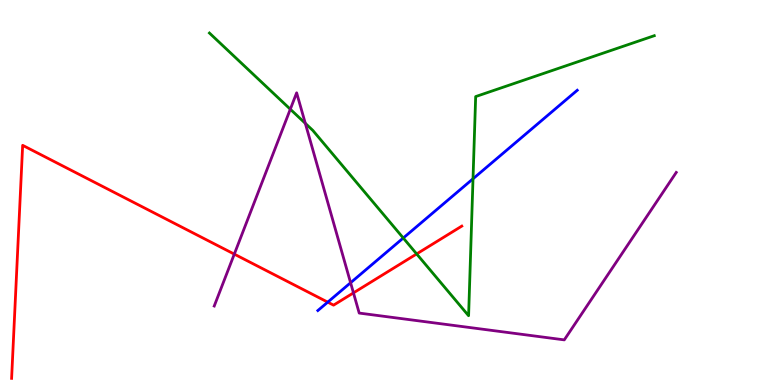[{'lines': ['blue', 'red'], 'intersections': [{'x': 4.23, 'y': 2.15}]}, {'lines': ['green', 'red'], 'intersections': [{'x': 5.38, 'y': 3.4}]}, {'lines': ['purple', 'red'], 'intersections': [{'x': 3.02, 'y': 3.4}, {'x': 4.56, 'y': 2.39}]}, {'lines': ['blue', 'green'], 'intersections': [{'x': 5.2, 'y': 3.82}, {'x': 6.1, 'y': 5.36}]}, {'lines': ['blue', 'purple'], 'intersections': [{'x': 4.52, 'y': 2.66}]}, {'lines': ['green', 'purple'], 'intersections': [{'x': 3.75, 'y': 7.16}, {'x': 3.94, 'y': 6.8}]}]